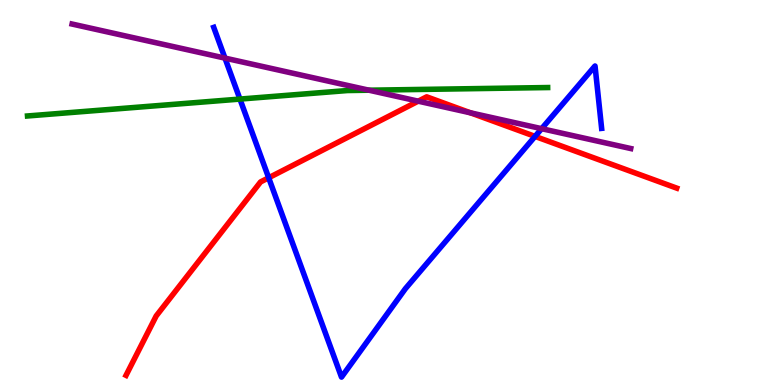[{'lines': ['blue', 'red'], 'intersections': [{'x': 3.47, 'y': 5.38}, {'x': 6.9, 'y': 6.46}]}, {'lines': ['green', 'red'], 'intersections': []}, {'lines': ['purple', 'red'], 'intersections': [{'x': 5.4, 'y': 7.37}, {'x': 6.07, 'y': 7.07}]}, {'lines': ['blue', 'green'], 'intersections': [{'x': 3.1, 'y': 7.43}]}, {'lines': ['blue', 'purple'], 'intersections': [{'x': 2.9, 'y': 8.49}, {'x': 6.99, 'y': 6.66}]}, {'lines': ['green', 'purple'], 'intersections': [{'x': 4.76, 'y': 7.66}]}]